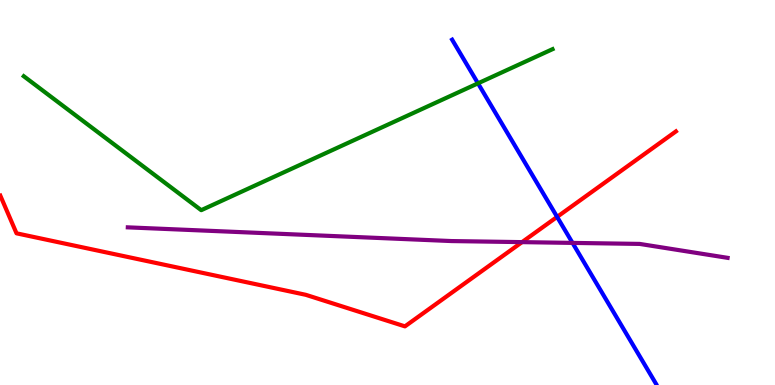[{'lines': ['blue', 'red'], 'intersections': [{'x': 7.19, 'y': 4.37}]}, {'lines': ['green', 'red'], 'intersections': []}, {'lines': ['purple', 'red'], 'intersections': [{'x': 6.74, 'y': 3.71}]}, {'lines': ['blue', 'green'], 'intersections': [{'x': 6.17, 'y': 7.84}]}, {'lines': ['blue', 'purple'], 'intersections': [{'x': 7.39, 'y': 3.69}]}, {'lines': ['green', 'purple'], 'intersections': []}]